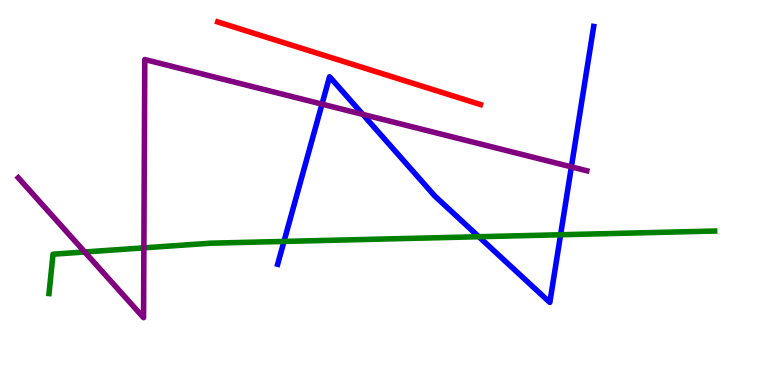[{'lines': ['blue', 'red'], 'intersections': []}, {'lines': ['green', 'red'], 'intersections': []}, {'lines': ['purple', 'red'], 'intersections': []}, {'lines': ['blue', 'green'], 'intersections': [{'x': 3.66, 'y': 3.73}, {'x': 6.18, 'y': 3.85}, {'x': 7.23, 'y': 3.9}]}, {'lines': ['blue', 'purple'], 'intersections': [{'x': 4.15, 'y': 7.3}, {'x': 4.68, 'y': 7.03}, {'x': 7.37, 'y': 5.67}]}, {'lines': ['green', 'purple'], 'intersections': [{'x': 1.09, 'y': 3.45}, {'x': 1.86, 'y': 3.56}]}]